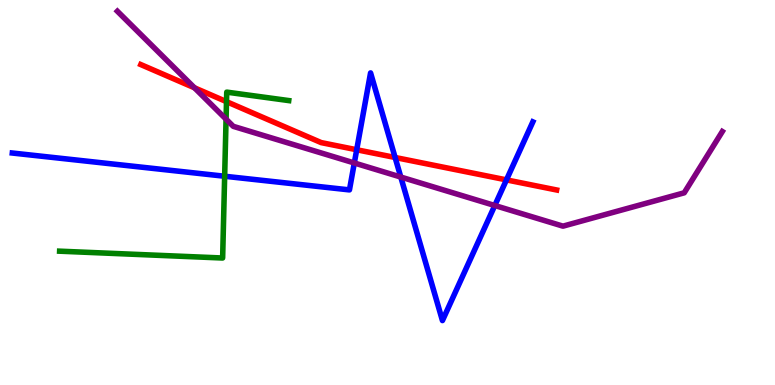[{'lines': ['blue', 'red'], 'intersections': [{'x': 4.6, 'y': 6.11}, {'x': 5.1, 'y': 5.91}, {'x': 6.53, 'y': 5.33}]}, {'lines': ['green', 'red'], 'intersections': [{'x': 2.92, 'y': 7.36}]}, {'lines': ['purple', 'red'], 'intersections': [{'x': 2.51, 'y': 7.72}]}, {'lines': ['blue', 'green'], 'intersections': [{'x': 2.9, 'y': 5.42}]}, {'lines': ['blue', 'purple'], 'intersections': [{'x': 4.57, 'y': 5.77}, {'x': 5.17, 'y': 5.4}, {'x': 6.38, 'y': 4.66}]}, {'lines': ['green', 'purple'], 'intersections': [{'x': 2.92, 'y': 6.9}]}]